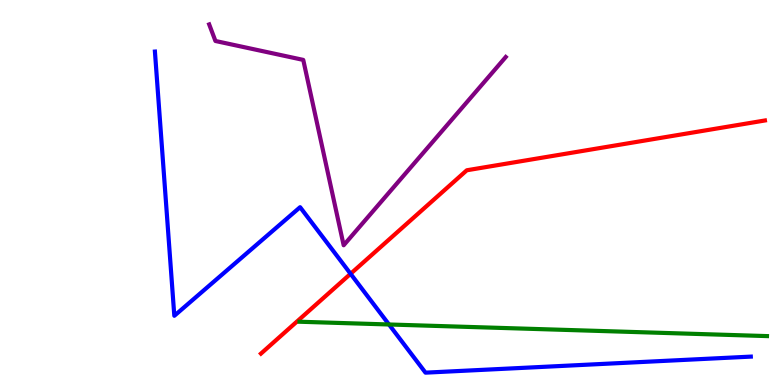[{'lines': ['blue', 'red'], 'intersections': [{'x': 4.52, 'y': 2.89}]}, {'lines': ['green', 'red'], 'intersections': []}, {'lines': ['purple', 'red'], 'intersections': []}, {'lines': ['blue', 'green'], 'intersections': [{'x': 5.02, 'y': 1.57}]}, {'lines': ['blue', 'purple'], 'intersections': []}, {'lines': ['green', 'purple'], 'intersections': []}]